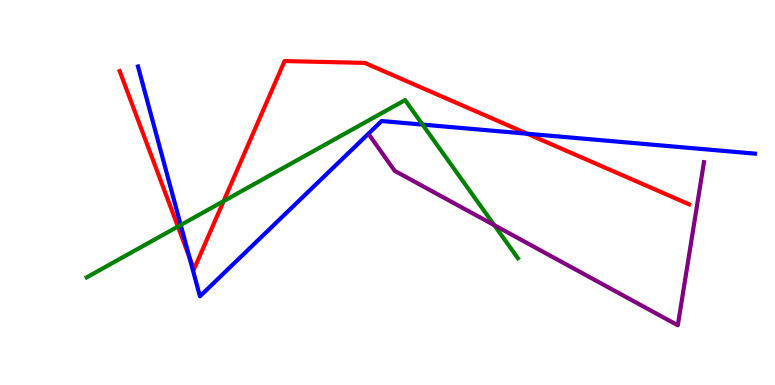[{'lines': ['blue', 'red'], 'intersections': [{'x': 2.44, 'y': 3.32}, {'x': 6.8, 'y': 6.53}]}, {'lines': ['green', 'red'], 'intersections': [{'x': 2.3, 'y': 4.12}, {'x': 2.89, 'y': 4.78}]}, {'lines': ['purple', 'red'], 'intersections': []}, {'lines': ['blue', 'green'], 'intersections': [{'x': 2.33, 'y': 4.16}, {'x': 5.45, 'y': 6.76}]}, {'lines': ['blue', 'purple'], 'intersections': []}, {'lines': ['green', 'purple'], 'intersections': [{'x': 6.38, 'y': 4.15}]}]